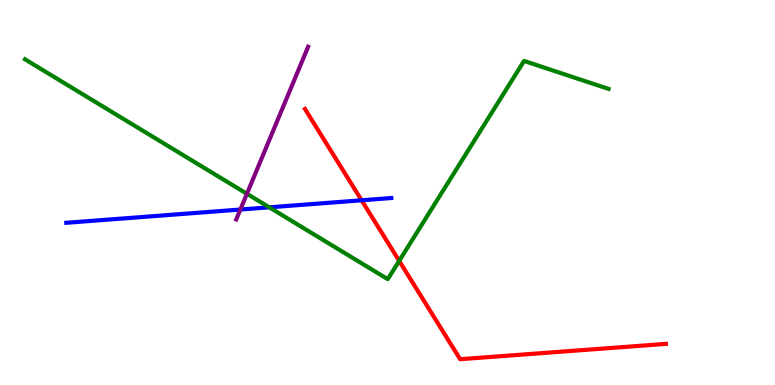[{'lines': ['blue', 'red'], 'intersections': [{'x': 4.67, 'y': 4.8}]}, {'lines': ['green', 'red'], 'intersections': [{'x': 5.15, 'y': 3.22}]}, {'lines': ['purple', 'red'], 'intersections': []}, {'lines': ['blue', 'green'], 'intersections': [{'x': 3.47, 'y': 4.61}]}, {'lines': ['blue', 'purple'], 'intersections': [{'x': 3.1, 'y': 4.56}]}, {'lines': ['green', 'purple'], 'intersections': [{'x': 3.19, 'y': 4.97}]}]